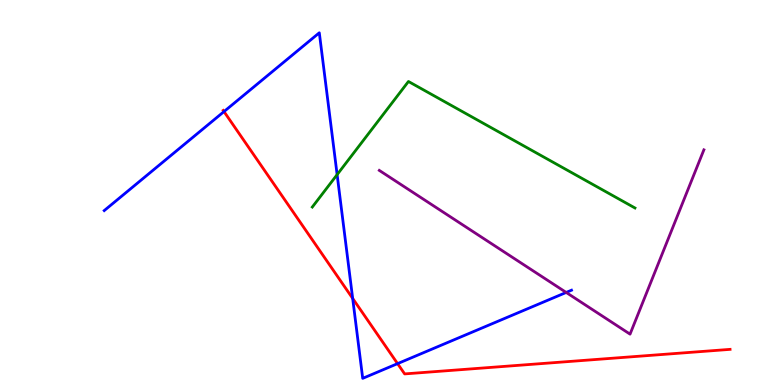[{'lines': ['blue', 'red'], 'intersections': [{'x': 2.89, 'y': 7.1}, {'x': 4.55, 'y': 2.25}, {'x': 5.13, 'y': 0.555}]}, {'lines': ['green', 'red'], 'intersections': []}, {'lines': ['purple', 'red'], 'intersections': []}, {'lines': ['blue', 'green'], 'intersections': [{'x': 4.35, 'y': 5.46}]}, {'lines': ['blue', 'purple'], 'intersections': [{'x': 7.31, 'y': 2.4}]}, {'lines': ['green', 'purple'], 'intersections': []}]